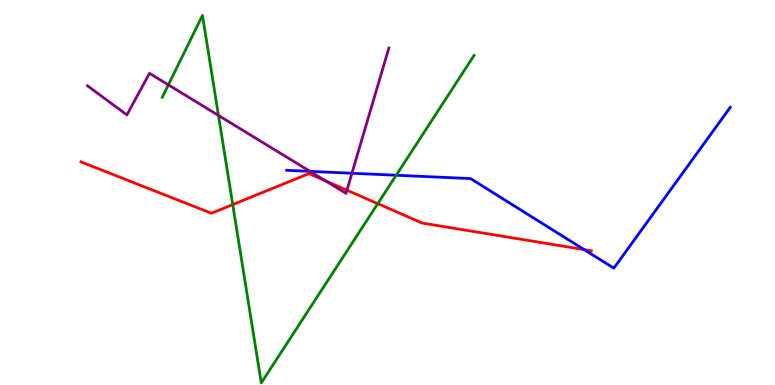[{'lines': ['blue', 'red'], 'intersections': [{'x': 7.54, 'y': 3.52}]}, {'lines': ['green', 'red'], 'intersections': [{'x': 3.0, 'y': 4.69}, {'x': 4.87, 'y': 4.71}]}, {'lines': ['purple', 'red'], 'intersections': [{'x': 4.2, 'y': 5.3}, {'x': 4.48, 'y': 5.06}]}, {'lines': ['blue', 'green'], 'intersections': [{'x': 5.11, 'y': 5.45}]}, {'lines': ['blue', 'purple'], 'intersections': [{'x': 4.0, 'y': 5.55}, {'x': 4.54, 'y': 5.5}]}, {'lines': ['green', 'purple'], 'intersections': [{'x': 2.17, 'y': 7.8}, {'x': 2.82, 'y': 7.0}]}]